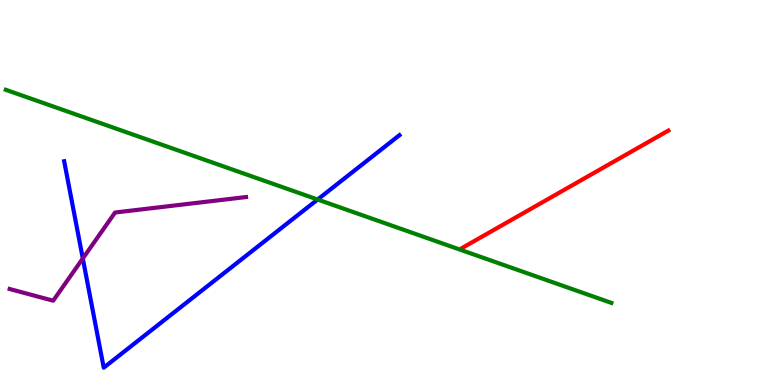[{'lines': ['blue', 'red'], 'intersections': []}, {'lines': ['green', 'red'], 'intersections': []}, {'lines': ['purple', 'red'], 'intersections': []}, {'lines': ['blue', 'green'], 'intersections': [{'x': 4.1, 'y': 4.82}]}, {'lines': ['blue', 'purple'], 'intersections': [{'x': 1.07, 'y': 3.29}]}, {'lines': ['green', 'purple'], 'intersections': []}]